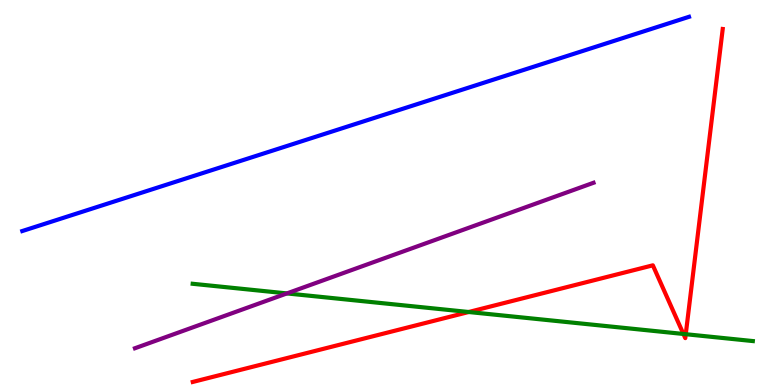[{'lines': ['blue', 'red'], 'intersections': []}, {'lines': ['green', 'red'], 'intersections': [{'x': 6.05, 'y': 1.9}, {'x': 8.82, 'y': 1.33}, {'x': 8.85, 'y': 1.32}]}, {'lines': ['purple', 'red'], 'intersections': []}, {'lines': ['blue', 'green'], 'intersections': []}, {'lines': ['blue', 'purple'], 'intersections': []}, {'lines': ['green', 'purple'], 'intersections': [{'x': 3.7, 'y': 2.38}]}]